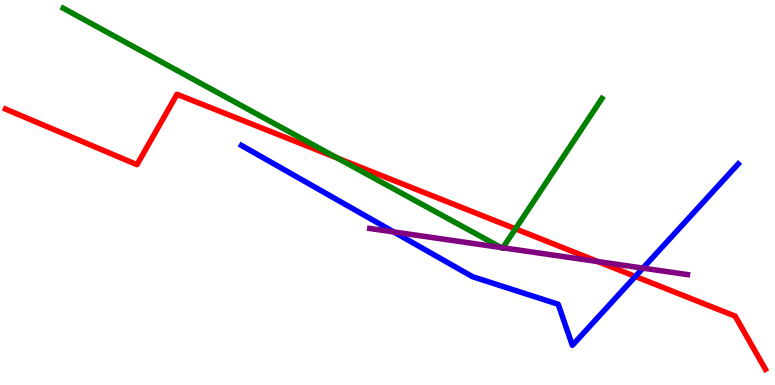[{'lines': ['blue', 'red'], 'intersections': [{'x': 8.2, 'y': 2.82}]}, {'lines': ['green', 'red'], 'intersections': [{'x': 4.35, 'y': 5.9}, {'x': 6.65, 'y': 4.06}]}, {'lines': ['purple', 'red'], 'intersections': [{'x': 7.72, 'y': 3.21}]}, {'lines': ['blue', 'green'], 'intersections': []}, {'lines': ['blue', 'purple'], 'intersections': [{'x': 5.08, 'y': 3.98}, {'x': 8.3, 'y': 3.04}]}, {'lines': ['green', 'purple'], 'intersections': [{'x': 6.46, 'y': 3.57}, {'x': 6.49, 'y': 3.56}]}]